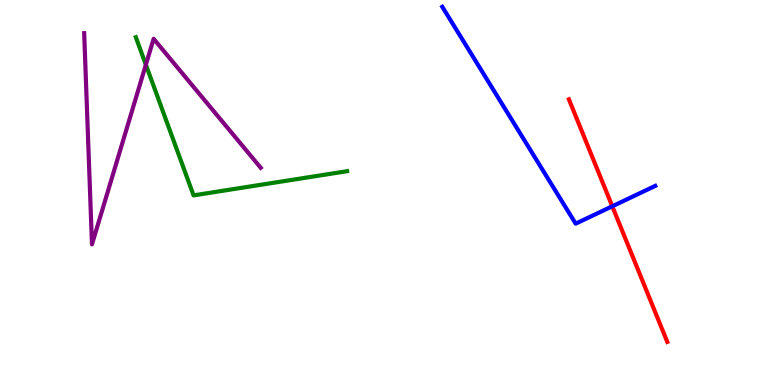[{'lines': ['blue', 'red'], 'intersections': [{'x': 7.9, 'y': 4.64}]}, {'lines': ['green', 'red'], 'intersections': []}, {'lines': ['purple', 'red'], 'intersections': []}, {'lines': ['blue', 'green'], 'intersections': []}, {'lines': ['blue', 'purple'], 'intersections': []}, {'lines': ['green', 'purple'], 'intersections': [{'x': 1.88, 'y': 8.32}]}]